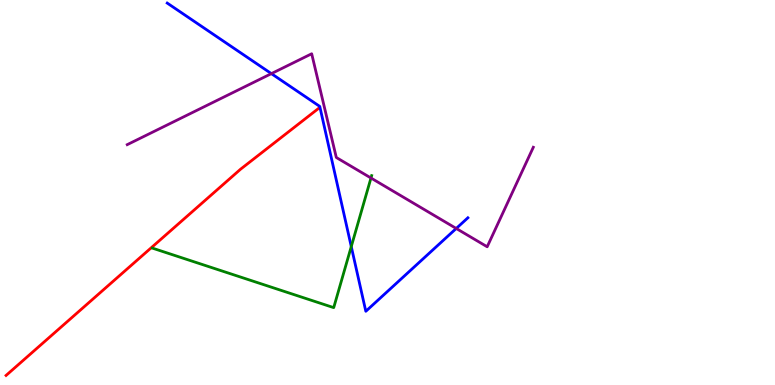[{'lines': ['blue', 'red'], 'intersections': []}, {'lines': ['green', 'red'], 'intersections': []}, {'lines': ['purple', 'red'], 'intersections': []}, {'lines': ['blue', 'green'], 'intersections': [{'x': 4.53, 'y': 3.6}]}, {'lines': ['blue', 'purple'], 'intersections': [{'x': 3.5, 'y': 8.09}, {'x': 5.89, 'y': 4.07}]}, {'lines': ['green', 'purple'], 'intersections': [{'x': 4.79, 'y': 5.38}]}]